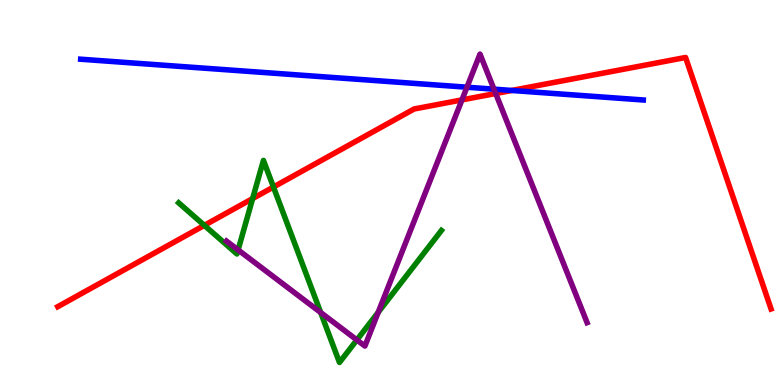[{'lines': ['blue', 'red'], 'intersections': [{'x': 6.6, 'y': 7.65}]}, {'lines': ['green', 'red'], 'intersections': [{'x': 2.64, 'y': 4.15}, {'x': 3.26, 'y': 4.84}, {'x': 3.53, 'y': 5.14}]}, {'lines': ['purple', 'red'], 'intersections': [{'x': 5.96, 'y': 7.41}, {'x': 6.4, 'y': 7.57}]}, {'lines': ['blue', 'green'], 'intersections': []}, {'lines': ['blue', 'purple'], 'intersections': [{'x': 6.03, 'y': 7.73}, {'x': 6.37, 'y': 7.68}]}, {'lines': ['green', 'purple'], 'intersections': [{'x': 3.07, 'y': 3.51}, {'x': 4.14, 'y': 1.88}, {'x': 4.6, 'y': 1.17}, {'x': 4.88, 'y': 1.89}]}]